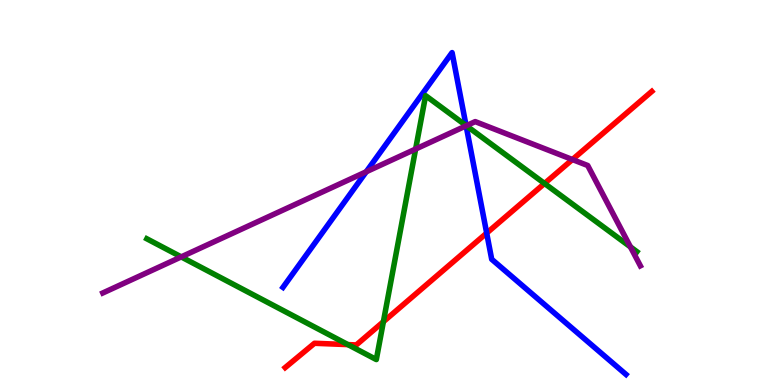[{'lines': ['blue', 'red'], 'intersections': [{'x': 6.28, 'y': 3.95}]}, {'lines': ['green', 'red'], 'intersections': [{'x': 4.49, 'y': 1.05}, {'x': 4.95, 'y': 1.64}, {'x': 7.03, 'y': 5.23}]}, {'lines': ['purple', 'red'], 'intersections': [{'x': 7.39, 'y': 5.86}]}, {'lines': ['blue', 'green'], 'intersections': [{'x': 6.01, 'y': 6.74}]}, {'lines': ['blue', 'purple'], 'intersections': [{'x': 4.73, 'y': 5.54}, {'x': 6.01, 'y': 6.73}]}, {'lines': ['green', 'purple'], 'intersections': [{'x': 2.34, 'y': 3.33}, {'x': 5.36, 'y': 6.13}, {'x': 6.02, 'y': 6.73}, {'x': 8.13, 'y': 3.59}]}]